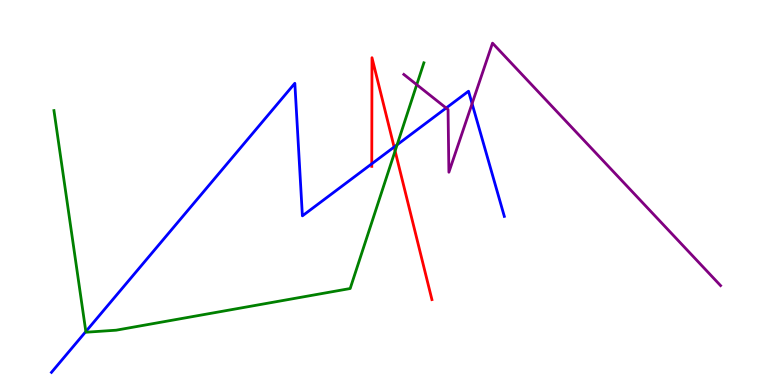[{'lines': ['blue', 'red'], 'intersections': [{'x': 4.8, 'y': 5.75}, {'x': 5.09, 'y': 6.18}]}, {'lines': ['green', 'red'], 'intersections': [{'x': 5.1, 'y': 6.08}]}, {'lines': ['purple', 'red'], 'intersections': []}, {'lines': ['blue', 'green'], 'intersections': [{'x': 1.11, 'y': 1.39}, {'x': 5.12, 'y': 6.24}]}, {'lines': ['blue', 'purple'], 'intersections': [{'x': 5.76, 'y': 7.19}, {'x': 6.09, 'y': 7.31}]}, {'lines': ['green', 'purple'], 'intersections': [{'x': 5.38, 'y': 7.8}]}]